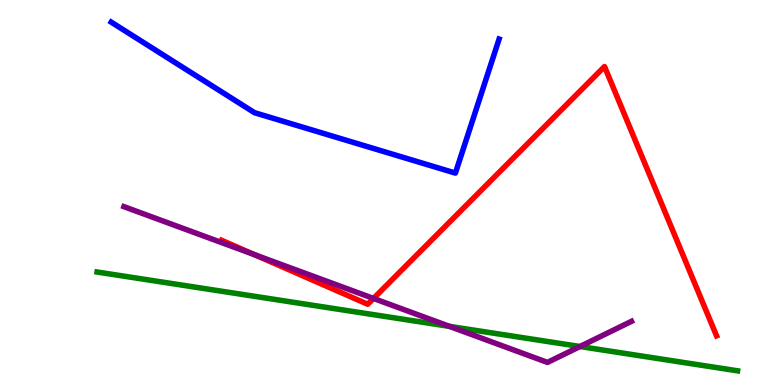[{'lines': ['blue', 'red'], 'intersections': []}, {'lines': ['green', 'red'], 'intersections': []}, {'lines': ['purple', 'red'], 'intersections': [{'x': 3.28, 'y': 3.39}, {'x': 4.82, 'y': 2.25}]}, {'lines': ['blue', 'green'], 'intersections': []}, {'lines': ['blue', 'purple'], 'intersections': []}, {'lines': ['green', 'purple'], 'intersections': [{'x': 5.8, 'y': 1.52}, {'x': 7.48, 'y': 1.0}]}]